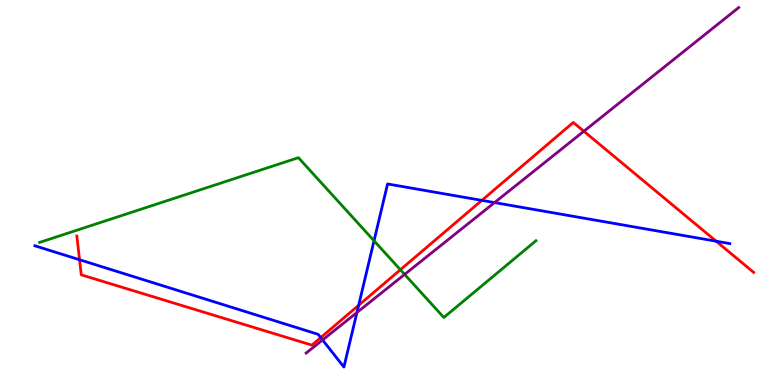[{'lines': ['blue', 'red'], 'intersections': [{'x': 1.03, 'y': 3.25}, {'x': 4.14, 'y': 1.23}, {'x': 4.63, 'y': 2.07}, {'x': 6.22, 'y': 4.8}, {'x': 9.24, 'y': 3.73}]}, {'lines': ['green', 'red'], 'intersections': [{'x': 5.17, 'y': 2.99}]}, {'lines': ['purple', 'red'], 'intersections': [{'x': 7.53, 'y': 6.59}]}, {'lines': ['blue', 'green'], 'intersections': [{'x': 4.83, 'y': 3.75}]}, {'lines': ['blue', 'purple'], 'intersections': [{'x': 4.16, 'y': 1.17}, {'x': 4.61, 'y': 1.88}, {'x': 6.38, 'y': 4.74}]}, {'lines': ['green', 'purple'], 'intersections': [{'x': 5.22, 'y': 2.87}]}]